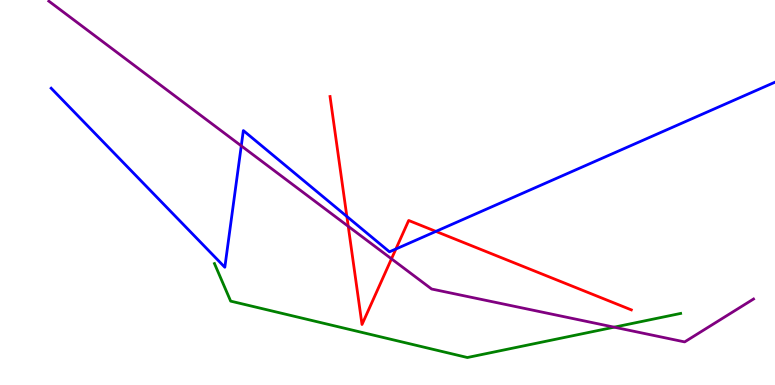[{'lines': ['blue', 'red'], 'intersections': [{'x': 4.48, 'y': 4.38}, {'x': 5.11, 'y': 3.53}, {'x': 5.62, 'y': 3.99}]}, {'lines': ['green', 'red'], 'intersections': []}, {'lines': ['purple', 'red'], 'intersections': [{'x': 4.49, 'y': 4.12}, {'x': 5.05, 'y': 3.28}]}, {'lines': ['blue', 'green'], 'intersections': []}, {'lines': ['blue', 'purple'], 'intersections': [{'x': 3.11, 'y': 6.21}]}, {'lines': ['green', 'purple'], 'intersections': [{'x': 7.92, 'y': 1.5}]}]